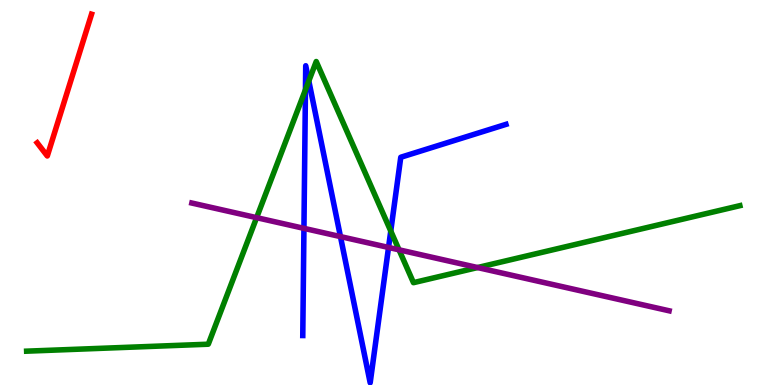[{'lines': ['blue', 'red'], 'intersections': []}, {'lines': ['green', 'red'], 'intersections': []}, {'lines': ['purple', 'red'], 'intersections': []}, {'lines': ['blue', 'green'], 'intersections': [{'x': 3.94, 'y': 7.67}, {'x': 3.98, 'y': 7.9}, {'x': 5.04, 'y': 4.0}]}, {'lines': ['blue', 'purple'], 'intersections': [{'x': 3.92, 'y': 4.07}, {'x': 4.39, 'y': 3.85}, {'x': 5.01, 'y': 3.57}]}, {'lines': ['green', 'purple'], 'intersections': [{'x': 3.31, 'y': 4.35}, {'x': 5.15, 'y': 3.51}, {'x': 6.16, 'y': 3.05}]}]